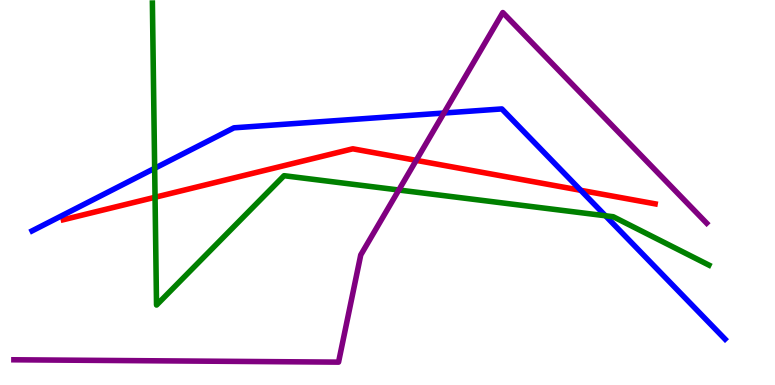[{'lines': ['blue', 'red'], 'intersections': [{'x': 7.49, 'y': 5.06}]}, {'lines': ['green', 'red'], 'intersections': [{'x': 2.0, 'y': 4.88}]}, {'lines': ['purple', 'red'], 'intersections': [{'x': 5.37, 'y': 5.83}]}, {'lines': ['blue', 'green'], 'intersections': [{'x': 2.0, 'y': 5.63}, {'x': 7.81, 'y': 4.4}]}, {'lines': ['blue', 'purple'], 'intersections': [{'x': 5.73, 'y': 7.06}]}, {'lines': ['green', 'purple'], 'intersections': [{'x': 5.15, 'y': 5.06}]}]